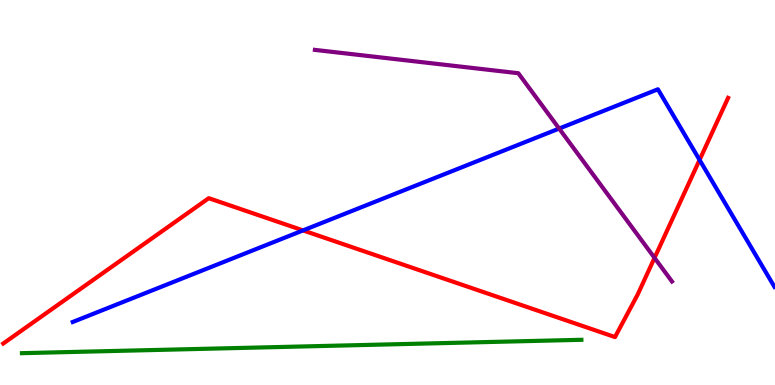[{'lines': ['blue', 'red'], 'intersections': [{'x': 3.91, 'y': 4.02}, {'x': 9.03, 'y': 5.85}]}, {'lines': ['green', 'red'], 'intersections': []}, {'lines': ['purple', 'red'], 'intersections': [{'x': 8.45, 'y': 3.3}]}, {'lines': ['blue', 'green'], 'intersections': []}, {'lines': ['blue', 'purple'], 'intersections': [{'x': 7.21, 'y': 6.66}]}, {'lines': ['green', 'purple'], 'intersections': []}]